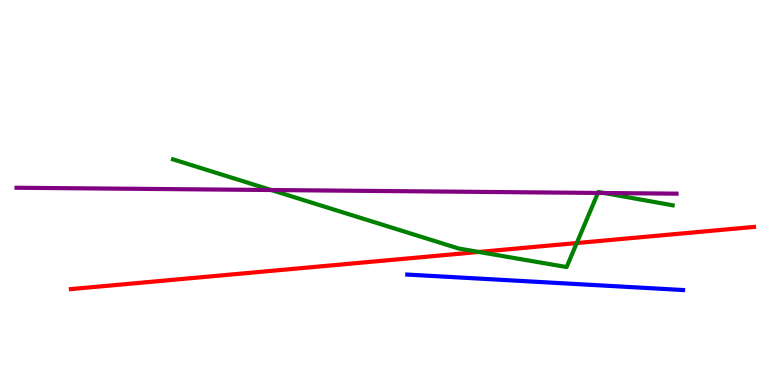[{'lines': ['blue', 'red'], 'intersections': []}, {'lines': ['green', 'red'], 'intersections': [{'x': 6.18, 'y': 3.46}, {'x': 7.44, 'y': 3.69}]}, {'lines': ['purple', 'red'], 'intersections': []}, {'lines': ['blue', 'green'], 'intersections': []}, {'lines': ['blue', 'purple'], 'intersections': []}, {'lines': ['green', 'purple'], 'intersections': [{'x': 3.5, 'y': 5.06}, {'x': 7.72, 'y': 4.99}, {'x': 7.8, 'y': 4.99}]}]